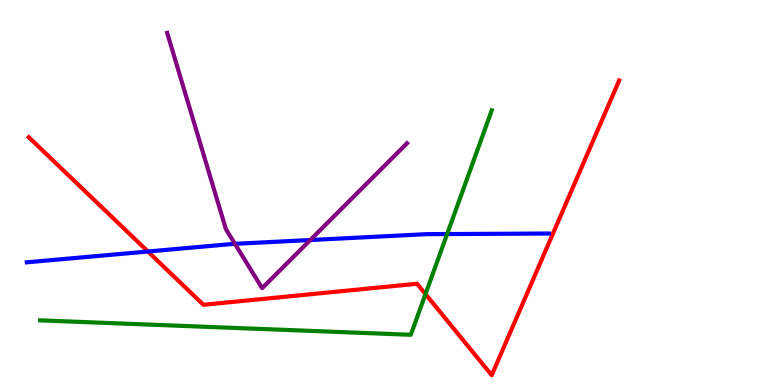[{'lines': ['blue', 'red'], 'intersections': [{'x': 1.91, 'y': 3.47}]}, {'lines': ['green', 'red'], 'intersections': [{'x': 5.49, 'y': 2.36}]}, {'lines': ['purple', 'red'], 'intersections': []}, {'lines': ['blue', 'green'], 'intersections': [{'x': 5.77, 'y': 3.92}]}, {'lines': ['blue', 'purple'], 'intersections': [{'x': 3.03, 'y': 3.67}, {'x': 4.0, 'y': 3.77}]}, {'lines': ['green', 'purple'], 'intersections': []}]